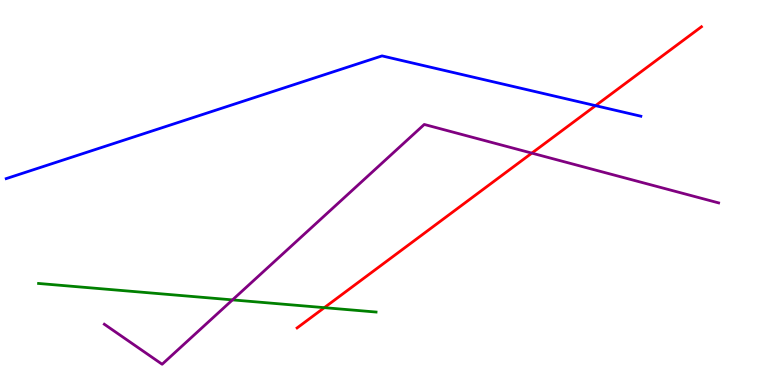[{'lines': ['blue', 'red'], 'intersections': [{'x': 7.68, 'y': 7.26}]}, {'lines': ['green', 'red'], 'intersections': [{'x': 4.18, 'y': 2.01}]}, {'lines': ['purple', 'red'], 'intersections': [{'x': 6.86, 'y': 6.02}]}, {'lines': ['blue', 'green'], 'intersections': []}, {'lines': ['blue', 'purple'], 'intersections': []}, {'lines': ['green', 'purple'], 'intersections': [{'x': 3.0, 'y': 2.21}]}]